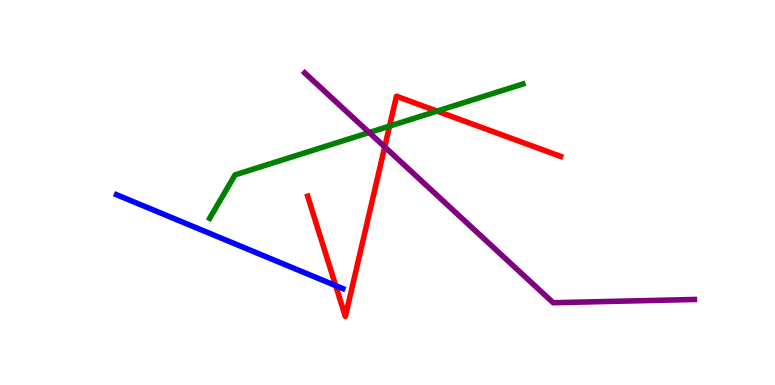[{'lines': ['blue', 'red'], 'intersections': [{'x': 4.33, 'y': 2.58}]}, {'lines': ['green', 'red'], 'intersections': [{'x': 5.03, 'y': 6.72}, {'x': 5.64, 'y': 7.11}]}, {'lines': ['purple', 'red'], 'intersections': [{'x': 4.96, 'y': 6.18}]}, {'lines': ['blue', 'green'], 'intersections': []}, {'lines': ['blue', 'purple'], 'intersections': []}, {'lines': ['green', 'purple'], 'intersections': [{'x': 4.76, 'y': 6.56}]}]